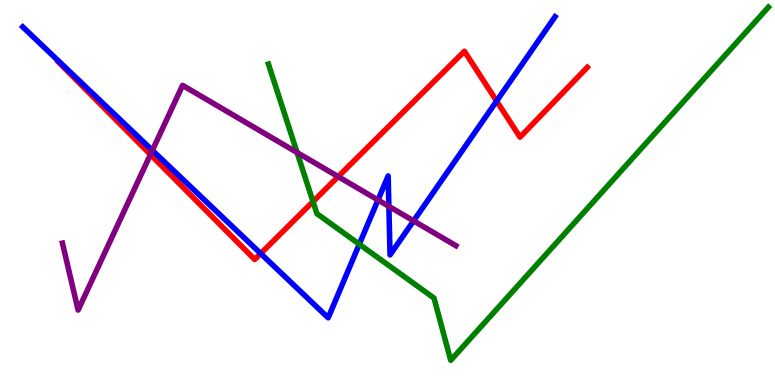[{'lines': ['blue', 'red'], 'intersections': [{'x': 3.36, 'y': 3.41}, {'x': 6.41, 'y': 7.38}]}, {'lines': ['green', 'red'], 'intersections': [{'x': 4.04, 'y': 4.76}]}, {'lines': ['purple', 'red'], 'intersections': [{'x': 1.94, 'y': 5.99}, {'x': 4.36, 'y': 5.41}]}, {'lines': ['blue', 'green'], 'intersections': [{'x': 4.64, 'y': 3.66}]}, {'lines': ['blue', 'purple'], 'intersections': [{'x': 1.97, 'y': 6.09}, {'x': 4.88, 'y': 4.81}, {'x': 5.02, 'y': 4.64}, {'x': 5.34, 'y': 4.26}]}, {'lines': ['green', 'purple'], 'intersections': [{'x': 3.83, 'y': 6.04}]}]